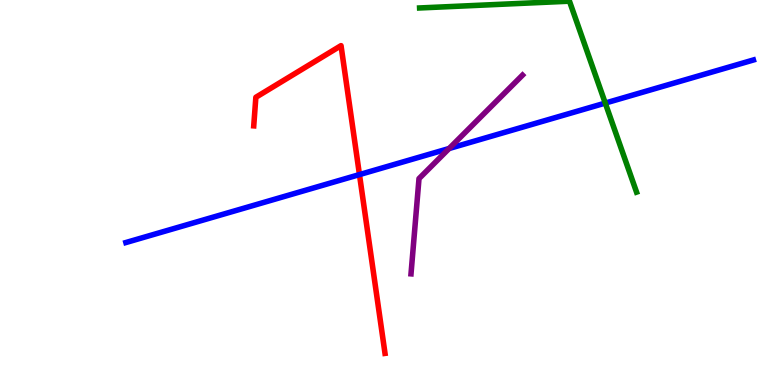[{'lines': ['blue', 'red'], 'intersections': [{'x': 4.64, 'y': 5.47}]}, {'lines': ['green', 'red'], 'intersections': []}, {'lines': ['purple', 'red'], 'intersections': []}, {'lines': ['blue', 'green'], 'intersections': [{'x': 7.81, 'y': 7.32}]}, {'lines': ['blue', 'purple'], 'intersections': [{'x': 5.8, 'y': 6.14}]}, {'lines': ['green', 'purple'], 'intersections': []}]